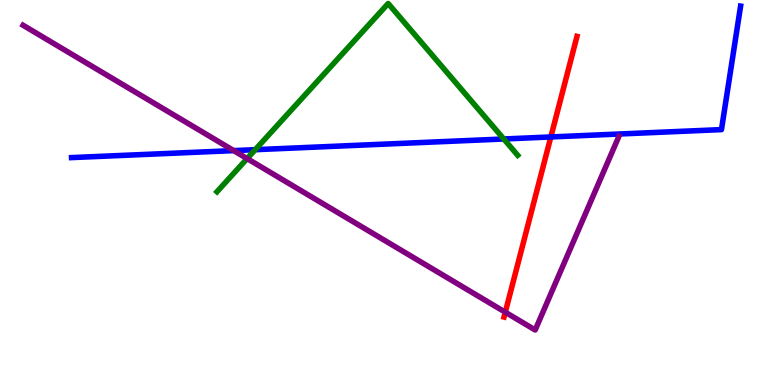[{'lines': ['blue', 'red'], 'intersections': [{'x': 7.11, 'y': 6.44}]}, {'lines': ['green', 'red'], 'intersections': []}, {'lines': ['purple', 'red'], 'intersections': [{'x': 6.52, 'y': 1.89}]}, {'lines': ['blue', 'green'], 'intersections': [{'x': 3.29, 'y': 6.11}, {'x': 6.5, 'y': 6.39}]}, {'lines': ['blue', 'purple'], 'intersections': [{'x': 3.02, 'y': 6.09}]}, {'lines': ['green', 'purple'], 'intersections': [{'x': 3.19, 'y': 5.88}]}]